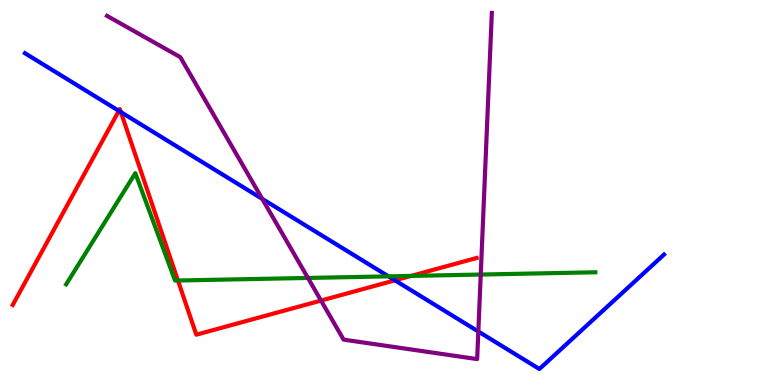[{'lines': ['blue', 'red'], 'intersections': [{'x': 1.53, 'y': 7.12}, {'x': 1.56, 'y': 7.09}, {'x': 5.1, 'y': 2.72}]}, {'lines': ['green', 'red'], 'intersections': [{'x': 2.3, 'y': 2.71}, {'x': 5.3, 'y': 2.83}]}, {'lines': ['purple', 'red'], 'intersections': [{'x': 4.14, 'y': 2.19}]}, {'lines': ['blue', 'green'], 'intersections': [{'x': 5.01, 'y': 2.82}]}, {'lines': ['blue', 'purple'], 'intersections': [{'x': 3.38, 'y': 4.83}, {'x': 6.17, 'y': 1.39}]}, {'lines': ['green', 'purple'], 'intersections': [{'x': 3.97, 'y': 2.78}, {'x': 6.2, 'y': 2.87}]}]